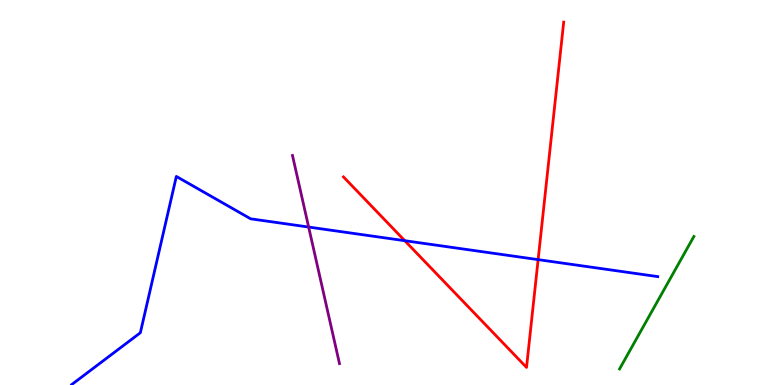[{'lines': ['blue', 'red'], 'intersections': [{'x': 5.22, 'y': 3.75}, {'x': 6.94, 'y': 3.26}]}, {'lines': ['green', 'red'], 'intersections': []}, {'lines': ['purple', 'red'], 'intersections': []}, {'lines': ['blue', 'green'], 'intersections': []}, {'lines': ['blue', 'purple'], 'intersections': [{'x': 3.98, 'y': 4.1}]}, {'lines': ['green', 'purple'], 'intersections': []}]